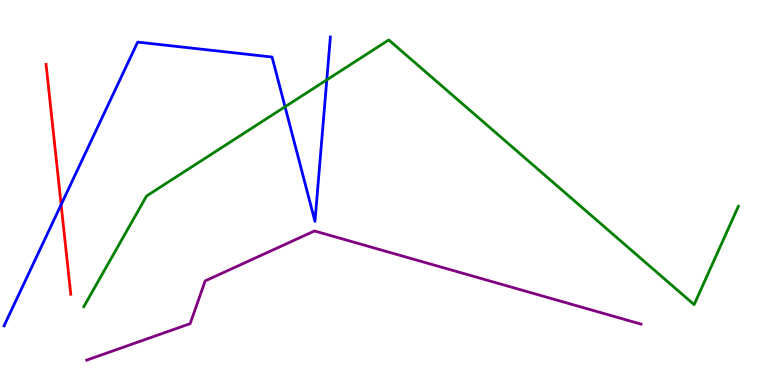[{'lines': ['blue', 'red'], 'intersections': [{'x': 0.789, 'y': 4.68}]}, {'lines': ['green', 'red'], 'intersections': []}, {'lines': ['purple', 'red'], 'intersections': []}, {'lines': ['blue', 'green'], 'intersections': [{'x': 3.68, 'y': 7.23}, {'x': 4.22, 'y': 7.93}]}, {'lines': ['blue', 'purple'], 'intersections': []}, {'lines': ['green', 'purple'], 'intersections': []}]